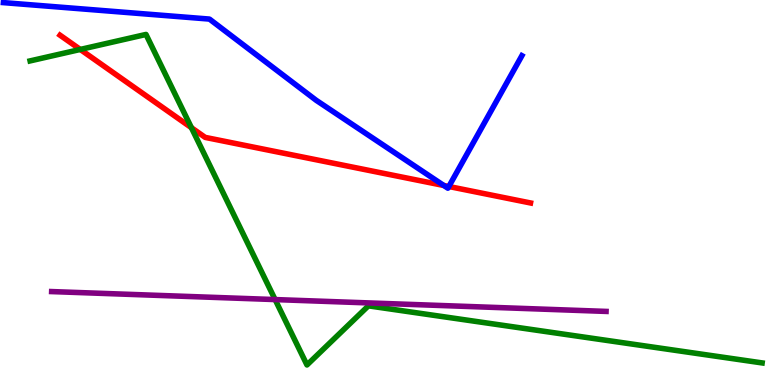[{'lines': ['blue', 'red'], 'intersections': [{'x': 5.73, 'y': 5.18}, {'x': 5.79, 'y': 5.16}]}, {'lines': ['green', 'red'], 'intersections': [{'x': 1.04, 'y': 8.72}, {'x': 2.47, 'y': 6.68}]}, {'lines': ['purple', 'red'], 'intersections': []}, {'lines': ['blue', 'green'], 'intersections': []}, {'lines': ['blue', 'purple'], 'intersections': []}, {'lines': ['green', 'purple'], 'intersections': [{'x': 3.55, 'y': 2.22}]}]